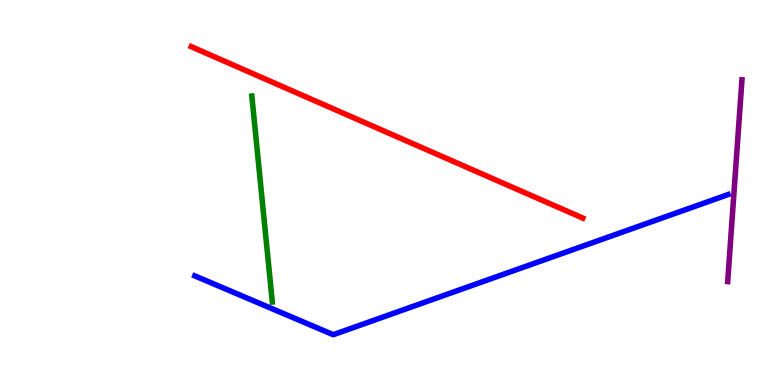[{'lines': ['blue', 'red'], 'intersections': []}, {'lines': ['green', 'red'], 'intersections': []}, {'lines': ['purple', 'red'], 'intersections': []}, {'lines': ['blue', 'green'], 'intersections': []}, {'lines': ['blue', 'purple'], 'intersections': []}, {'lines': ['green', 'purple'], 'intersections': []}]